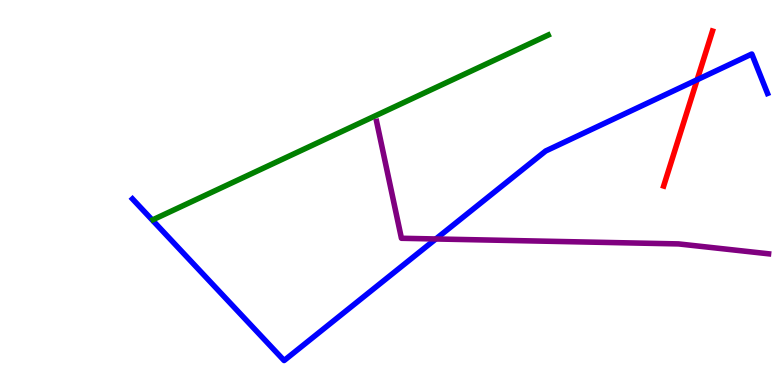[{'lines': ['blue', 'red'], 'intersections': [{'x': 9.0, 'y': 7.93}]}, {'lines': ['green', 'red'], 'intersections': []}, {'lines': ['purple', 'red'], 'intersections': []}, {'lines': ['blue', 'green'], 'intersections': []}, {'lines': ['blue', 'purple'], 'intersections': [{'x': 5.62, 'y': 3.79}]}, {'lines': ['green', 'purple'], 'intersections': []}]